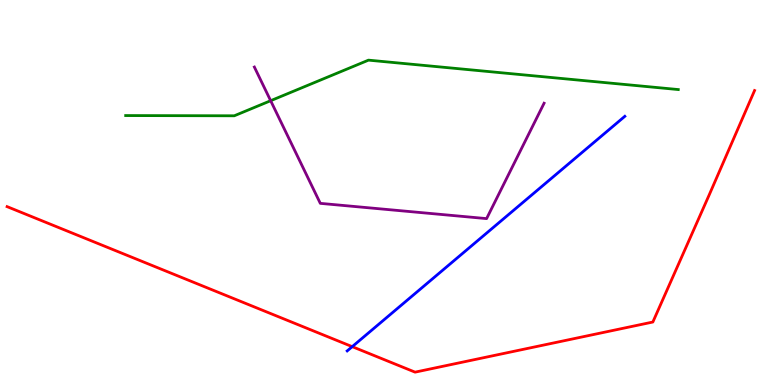[{'lines': ['blue', 'red'], 'intersections': [{'x': 4.54, 'y': 0.996}]}, {'lines': ['green', 'red'], 'intersections': []}, {'lines': ['purple', 'red'], 'intersections': []}, {'lines': ['blue', 'green'], 'intersections': []}, {'lines': ['blue', 'purple'], 'intersections': []}, {'lines': ['green', 'purple'], 'intersections': [{'x': 3.49, 'y': 7.38}]}]